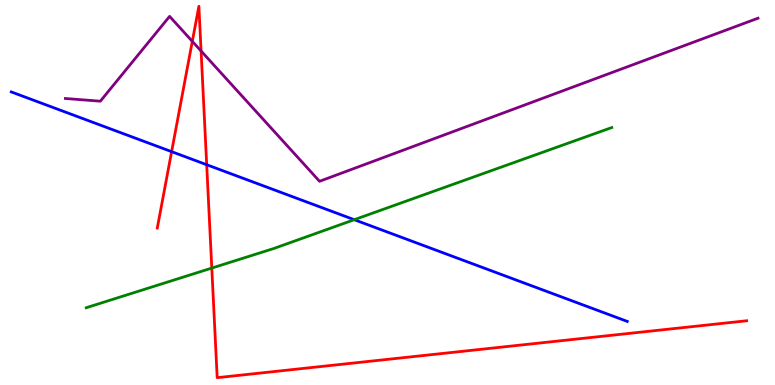[{'lines': ['blue', 'red'], 'intersections': [{'x': 2.21, 'y': 6.06}, {'x': 2.67, 'y': 5.72}]}, {'lines': ['green', 'red'], 'intersections': [{'x': 2.73, 'y': 3.04}]}, {'lines': ['purple', 'red'], 'intersections': [{'x': 2.48, 'y': 8.93}, {'x': 2.59, 'y': 8.67}]}, {'lines': ['blue', 'green'], 'intersections': [{'x': 4.57, 'y': 4.29}]}, {'lines': ['blue', 'purple'], 'intersections': []}, {'lines': ['green', 'purple'], 'intersections': []}]